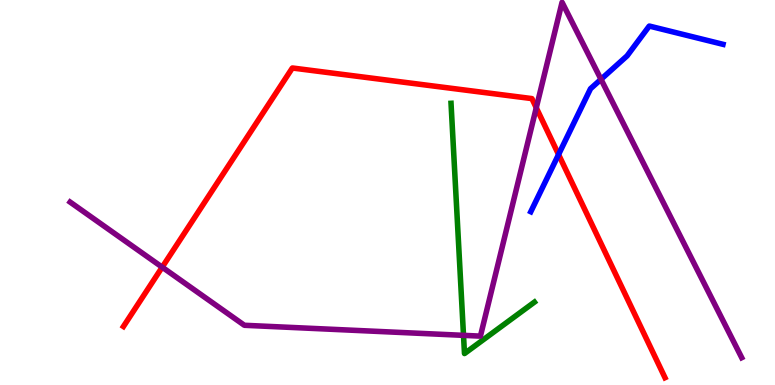[{'lines': ['blue', 'red'], 'intersections': [{'x': 7.21, 'y': 5.99}]}, {'lines': ['green', 'red'], 'intersections': []}, {'lines': ['purple', 'red'], 'intersections': [{'x': 2.09, 'y': 3.06}, {'x': 6.92, 'y': 7.2}]}, {'lines': ['blue', 'green'], 'intersections': []}, {'lines': ['blue', 'purple'], 'intersections': [{'x': 7.75, 'y': 7.94}]}, {'lines': ['green', 'purple'], 'intersections': [{'x': 5.98, 'y': 1.29}]}]